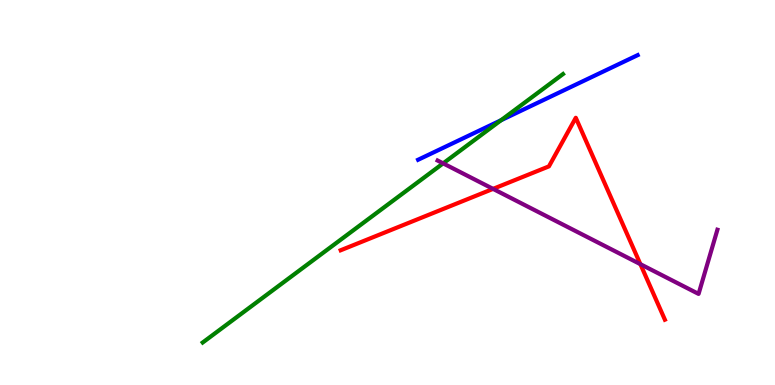[{'lines': ['blue', 'red'], 'intersections': []}, {'lines': ['green', 'red'], 'intersections': []}, {'lines': ['purple', 'red'], 'intersections': [{'x': 6.36, 'y': 5.09}, {'x': 8.26, 'y': 3.14}]}, {'lines': ['blue', 'green'], 'intersections': [{'x': 6.46, 'y': 6.88}]}, {'lines': ['blue', 'purple'], 'intersections': []}, {'lines': ['green', 'purple'], 'intersections': [{'x': 5.72, 'y': 5.76}]}]